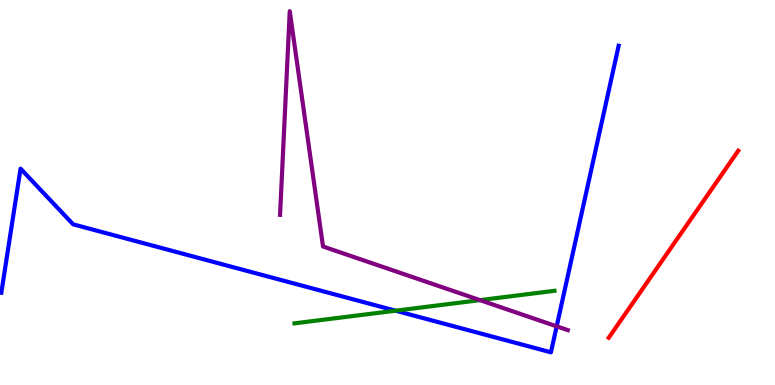[{'lines': ['blue', 'red'], 'intersections': []}, {'lines': ['green', 'red'], 'intersections': []}, {'lines': ['purple', 'red'], 'intersections': []}, {'lines': ['blue', 'green'], 'intersections': [{'x': 5.1, 'y': 1.93}]}, {'lines': ['blue', 'purple'], 'intersections': [{'x': 7.18, 'y': 1.52}]}, {'lines': ['green', 'purple'], 'intersections': [{'x': 6.19, 'y': 2.2}]}]